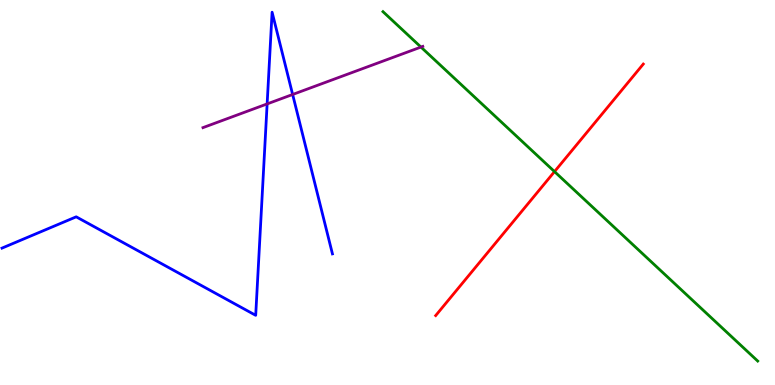[{'lines': ['blue', 'red'], 'intersections': []}, {'lines': ['green', 'red'], 'intersections': [{'x': 7.16, 'y': 5.54}]}, {'lines': ['purple', 'red'], 'intersections': []}, {'lines': ['blue', 'green'], 'intersections': []}, {'lines': ['blue', 'purple'], 'intersections': [{'x': 3.45, 'y': 7.3}, {'x': 3.78, 'y': 7.55}]}, {'lines': ['green', 'purple'], 'intersections': [{'x': 5.43, 'y': 8.78}]}]